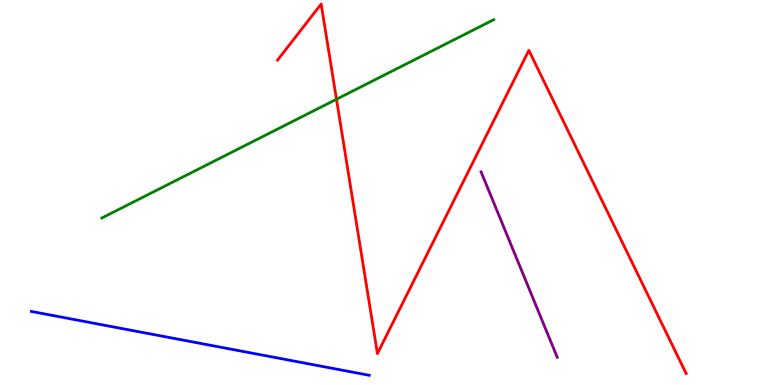[{'lines': ['blue', 'red'], 'intersections': []}, {'lines': ['green', 'red'], 'intersections': [{'x': 4.34, 'y': 7.42}]}, {'lines': ['purple', 'red'], 'intersections': []}, {'lines': ['blue', 'green'], 'intersections': []}, {'lines': ['blue', 'purple'], 'intersections': []}, {'lines': ['green', 'purple'], 'intersections': []}]